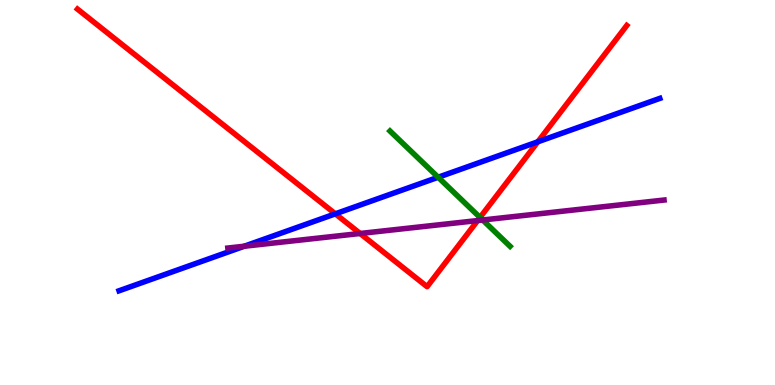[{'lines': ['blue', 'red'], 'intersections': [{'x': 4.33, 'y': 4.45}, {'x': 6.94, 'y': 6.32}]}, {'lines': ['green', 'red'], 'intersections': [{'x': 6.19, 'y': 4.35}]}, {'lines': ['purple', 'red'], 'intersections': [{'x': 4.65, 'y': 3.94}, {'x': 6.16, 'y': 4.27}]}, {'lines': ['blue', 'green'], 'intersections': [{'x': 5.65, 'y': 5.4}]}, {'lines': ['blue', 'purple'], 'intersections': [{'x': 3.15, 'y': 3.6}]}, {'lines': ['green', 'purple'], 'intersections': [{'x': 6.23, 'y': 4.29}]}]